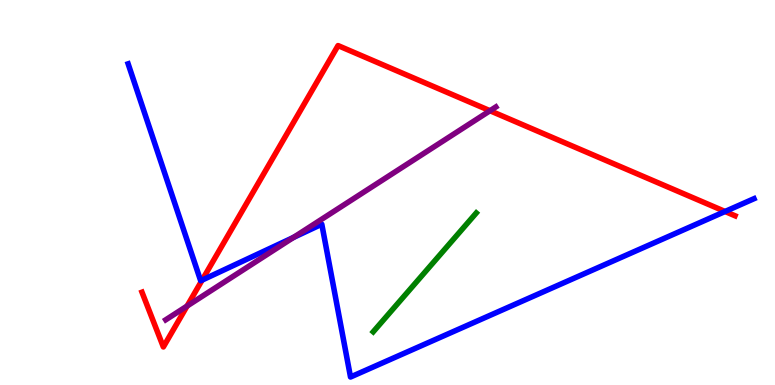[{'lines': ['blue', 'red'], 'intersections': [{'x': 2.61, 'y': 2.72}, {'x': 9.36, 'y': 4.51}]}, {'lines': ['green', 'red'], 'intersections': []}, {'lines': ['purple', 'red'], 'intersections': [{'x': 2.41, 'y': 2.05}, {'x': 6.32, 'y': 7.12}]}, {'lines': ['blue', 'green'], 'intersections': []}, {'lines': ['blue', 'purple'], 'intersections': [{'x': 3.79, 'y': 3.83}]}, {'lines': ['green', 'purple'], 'intersections': []}]